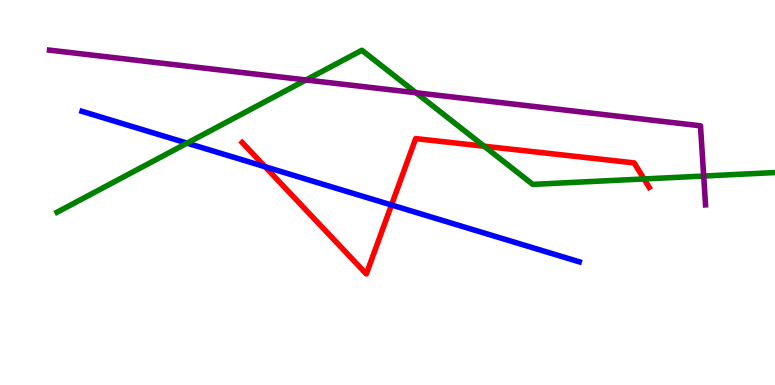[{'lines': ['blue', 'red'], 'intersections': [{'x': 3.42, 'y': 5.67}, {'x': 5.05, 'y': 4.68}]}, {'lines': ['green', 'red'], 'intersections': [{'x': 6.25, 'y': 6.2}, {'x': 8.31, 'y': 5.35}]}, {'lines': ['purple', 'red'], 'intersections': []}, {'lines': ['blue', 'green'], 'intersections': [{'x': 2.41, 'y': 6.28}]}, {'lines': ['blue', 'purple'], 'intersections': []}, {'lines': ['green', 'purple'], 'intersections': [{'x': 3.95, 'y': 7.92}, {'x': 5.37, 'y': 7.59}, {'x': 9.08, 'y': 5.43}]}]